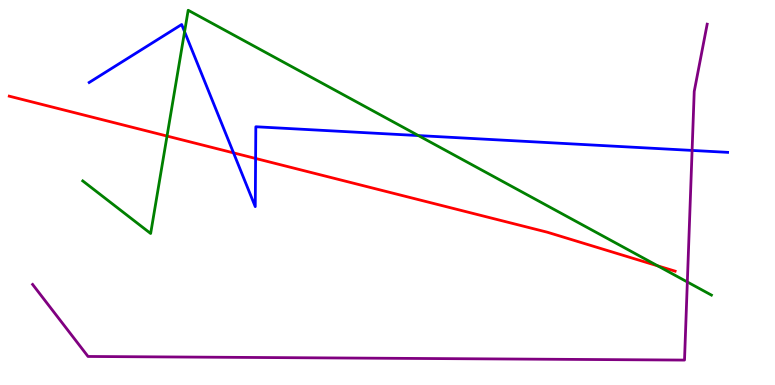[{'lines': ['blue', 'red'], 'intersections': [{'x': 3.01, 'y': 6.03}, {'x': 3.3, 'y': 5.88}]}, {'lines': ['green', 'red'], 'intersections': [{'x': 2.16, 'y': 6.47}, {'x': 8.49, 'y': 3.09}]}, {'lines': ['purple', 'red'], 'intersections': []}, {'lines': ['blue', 'green'], 'intersections': [{'x': 2.38, 'y': 9.18}, {'x': 5.4, 'y': 6.48}]}, {'lines': ['blue', 'purple'], 'intersections': [{'x': 8.93, 'y': 6.09}]}, {'lines': ['green', 'purple'], 'intersections': [{'x': 8.87, 'y': 2.68}]}]